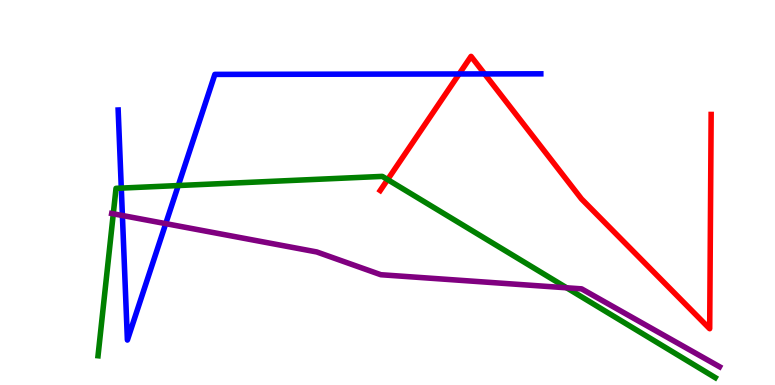[{'lines': ['blue', 'red'], 'intersections': [{'x': 5.92, 'y': 8.08}, {'x': 6.25, 'y': 8.08}]}, {'lines': ['green', 'red'], 'intersections': [{'x': 5.0, 'y': 5.34}]}, {'lines': ['purple', 'red'], 'intersections': []}, {'lines': ['blue', 'green'], 'intersections': [{'x': 1.57, 'y': 5.11}, {'x': 2.3, 'y': 5.18}]}, {'lines': ['blue', 'purple'], 'intersections': [{'x': 1.58, 'y': 4.4}, {'x': 2.14, 'y': 4.19}]}, {'lines': ['green', 'purple'], 'intersections': [{'x': 1.46, 'y': 4.45}, {'x': 7.31, 'y': 2.52}]}]